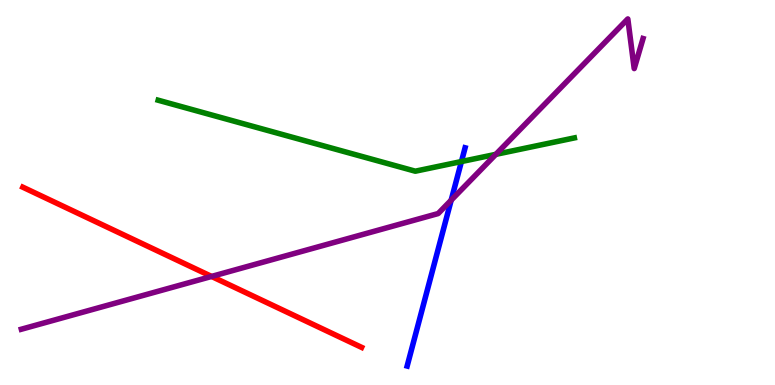[{'lines': ['blue', 'red'], 'intersections': []}, {'lines': ['green', 'red'], 'intersections': []}, {'lines': ['purple', 'red'], 'intersections': [{'x': 2.73, 'y': 2.82}]}, {'lines': ['blue', 'green'], 'intersections': [{'x': 5.95, 'y': 5.8}]}, {'lines': ['blue', 'purple'], 'intersections': [{'x': 5.82, 'y': 4.8}]}, {'lines': ['green', 'purple'], 'intersections': [{'x': 6.4, 'y': 5.99}]}]